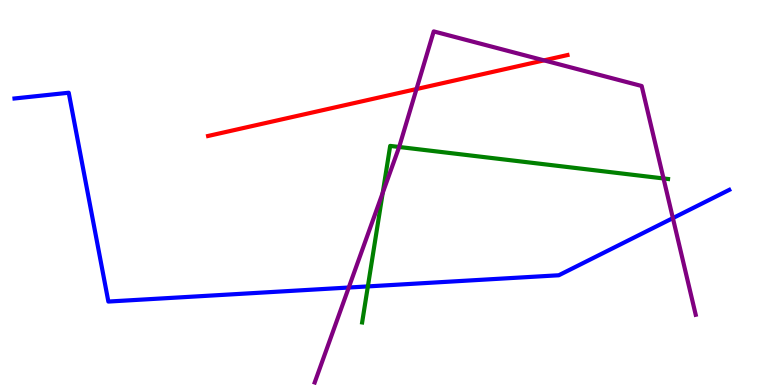[{'lines': ['blue', 'red'], 'intersections': []}, {'lines': ['green', 'red'], 'intersections': []}, {'lines': ['purple', 'red'], 'intersections': [{'x': 5.37, 'y': 7.69}, {'x': 7.02, 'y': 8.43}]}, {'lines': ['blue', 'green'], 'intersections': [{'x': 4.75, 'y': 2.56}]}, {'lines': ['blue', 'purple'], 'intersections': [{'x': 4.5, 'y': 2.53}, {'x': 8.68, 'y': 4.33}]}, {'lines': ['green', 'purple'], 'intersections': [{'x': 4.94, 'y': 4.99}, {'x': 5.15, 'y': 6.18}, {'x': 8.56, 'y': 5.36}]}]